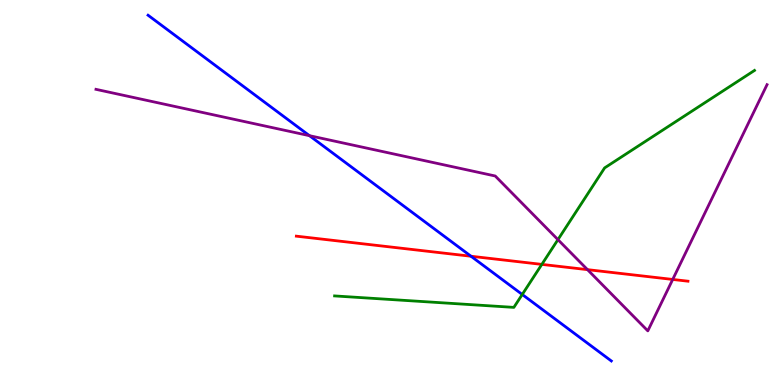[{'lines': ['blue', 'red'], 'intersections': [{'x': 6.08, 'y': 3.34}]}, {'lines': ['green', 'red'], 'intersections': [{'x': 6.99, 'y': 3.13}]}, {'lines': ['purple', 'red'], 'intersections': [{'x': 7.58, 'y': 3.0}, {'x': 8.68, 'y': 2.74}]}, {'lines': ['blue', 'green'], 'intersections': [{'x': 6.74, 'y': 2.35}]}, {'lines': ['blue', 'purple'], 'intersections': [{'x': 3.99, 'y': 6.48}]}, {'lines': ['green', 'purple'], 'intersections': [{'x': 7.2, 'y': 3.78}]}]